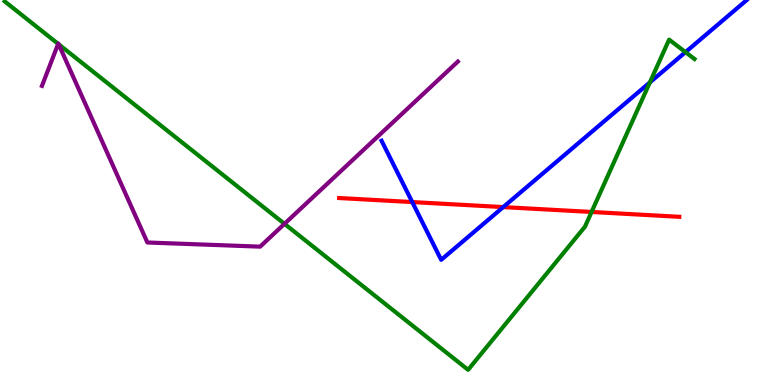[{'lines': ['blue', 'red'], 'intersections': [{'x': 5.32, 'y': 4.75}, {'x': 6.49, 'y': 4.62}]}, {'lines': ['green', 'red'], 'intersections': [{'x': 7.63, 'y': 4.49}]}, {'lines': ['purple', 'red'], 'intersections': []}, {'lines': ['blue', 'green'], 'intersections': [{'x': 8.39, 'y': 7.86}, {'x': 8.85, 'y': 8.65}]}, {'lines': ['blue', 'purple'], 'intersections': []}, {'lines': ['green', 'purple'], 'intersections': [{'x': 0.75, 'y': 8.86}, {'x': 0.757, 'y': 8.85}, {'x': 3.67, 'y': 4.19}]}]